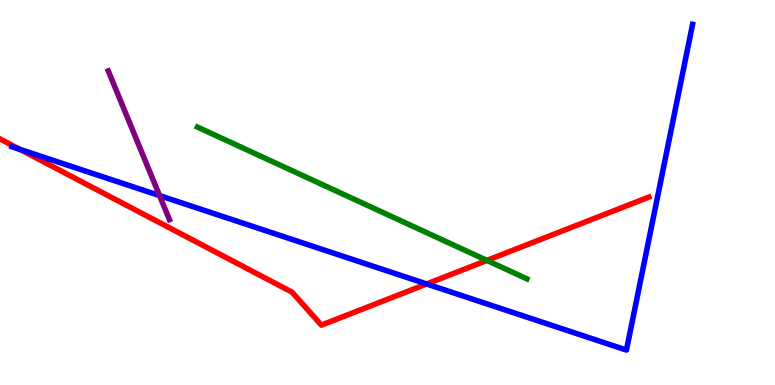[{'lines': ['blue', 'red'], 'intersections': [{'x': 0.258, 'y': 6.12}, {'x': 5.51, 'y': 2.62}]}, {'lines': ['green', 'red'], 'intersections': [{'x': 6.28, 'y': 3.24}]}, {'lines': ['purple', 'red'], 'intersections': []}, {'lines': ['blue', 'green'], 'intersections': []}, {'lines': ['blue', 'purple'], 'intersections': [{'x': 2.06, 'y': 4.92}]}, {'lines': ['green', 'purple'], 'intersections': []}]